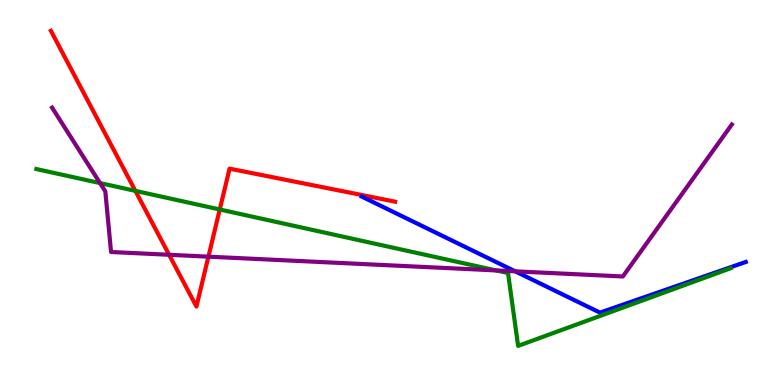[{'lines': ['blue', 'red'], 'intersections': []}, {'lines': ['green', 'red'], 'intersections': [{'x': 1.75, 'y': 5.04}, {'x': 2.84, 'y': 4.56}]}, {'lines': ['purple', 'red'], 'intersections': [{'x': 2.18, 'y': 3.38}, {'x': 2.69, 'y': 3.33}]}, {'lines': ['blue', 'green'], 'intersections': []}, {'lines': ['blue', 'purple'], 'intersections': [{'x': 6.65, 'y': 2.95}]}, {'lines': ['green', 'purple'], 'intersections': [{'x': 1.29, 'y': 5.24}, {'x': 6.4, 'y': 2.98}]}]